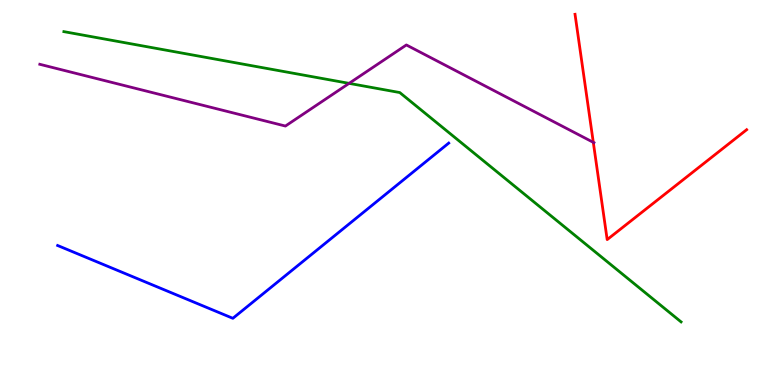[{'lines': ['blue', 'red'], 'intersections': []}, {'lines': ['green', 'red'], 'intersections': []}, {'lines': ['purple', 'red'], 'intersections': [{'x': 7.66, 'y': 6.3}]}, {'lines': ['blue', 'green'], 'intersections': []}, {'lines': ['blue', 'purple'], 'intersections': []}, {'lines': ['green', 'purple'], 'intersections': [{'x': 4.5, 'y': 7.83}]}]